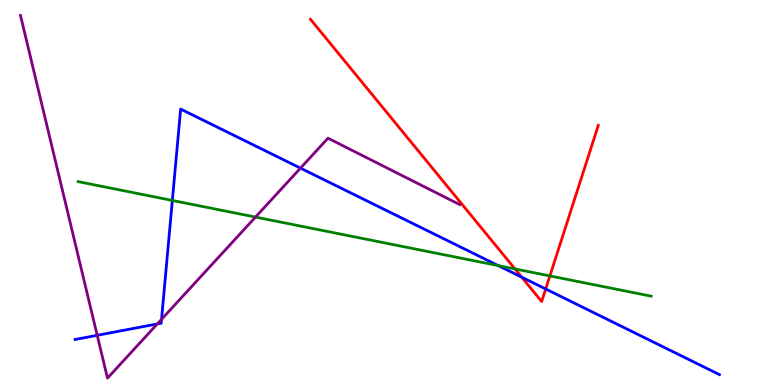[{'lines': ['blue', 'red'], 'intersections': [{'x': 6.73, 'y': 2.8}, {'x': 7.04, 'y': 2.49}]}, {'lines': ['green', 'red'], 'intersections': [{'x': 6.64, 'y': 3.01}, {'x': 7.1, 'y': 2.83}]}, {'lines': ['purple', 'red'], 'intersections': []}, {'lines': ['blue', 'green'], 'intersections': [{'x': 2.22, 'y': 4.79}, {'x': 6.43, 'y': 3.1}]}, {'lines': ['blue', 'purple'], 'intersections': [{'x': 1.25, 'y': 1.29}, {'x': 2.03, 'y': 1.59}, {'x': 2.08, 'y': 1.71}, {'x': 3.88, 'y': 5.63}]}, {'lines': ['green', 'purple'], 'intersections': [{'x': 3.3, 'y': 4.36}]}]